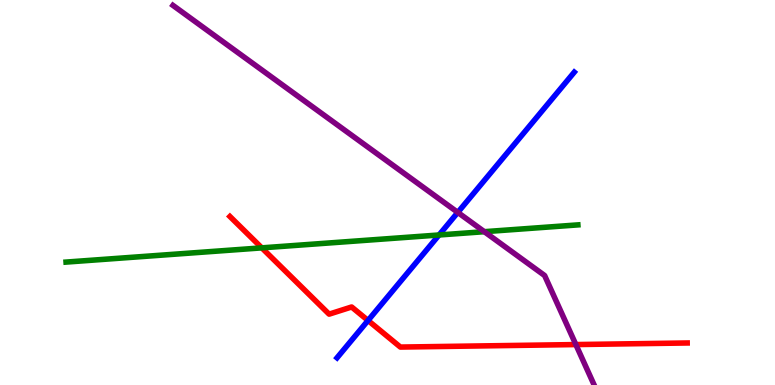[{'lines': ['blue', 'red'], 'intersections': [{'x': 4.75, 'y': 1.68}]}, {'lines': ['green', 'red'], 'intersections': [{'x': 3.38, 'y': 3.56}]}, {'lines': ['purple', 'red'], 'intersections': [{'x': 7.43, 'y': 1.05}]}, {'lines': ['blue', 'green'], 'intersections': [{'x': 5.67, 'y': 3.9}]}, {'lines': ['blue', 'purple'], 'intersections': [{'x': 5.91, 'y': 4.48}]}, {'lines': ['green', 'purple'], 'intersections': [{'x': 6.25, 'y': 3.98}]}]